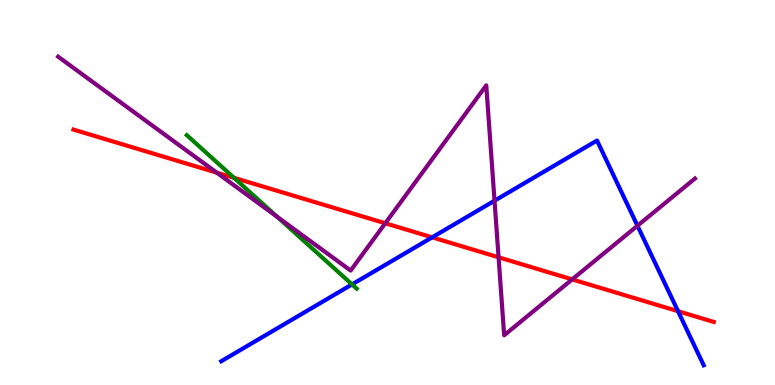[{'lines': ['blue', 'red'], 'intersections': [{'x': 5.58, 'y': 3.84}, {'x': 8.75, 'y': 1.92}]}, {'lines': ['green', 'red'], 'intersections': [{'x': 3.02, 'y': 5.38}]}, {'lines': ['purple', 'red'], 'intersections': [{'x': 2.8, 'y': 5.52}, {'x': 4.97, 'y': 4.2}, {'x': 6.43, 'y': 3.32}, {'x': 7.38, 'y': 2.74}]}, {'lines': ['blue', 'green'], 'intersections': [{'x': 4.54, 'y': 2.61}]}, {'lines': ['blue', 'purple'], 'intersections': [{'x': 6.38, 'y': 4.79}, {'x': 8.23, 'y': 4.14}]}, {'lines': ['green', 'purple'], 'intersections': [{'x': 3.58, 'y': 4.36}]}]